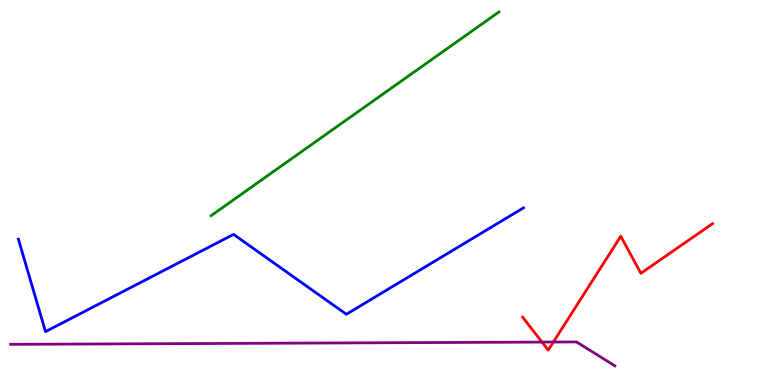[{'lines': ['blue', 'red'], 'intersections': []}, {'lines': ['green', 'red'], 'intersections': []}, {'lines': ['purple', 'red'], 'intersections': [{'x': 6.99, 'y': 1.11}, {'x': 7.14, 'y': 1.12}]}, {'lines': ['blue', 'green'], 'intersections': []}, {'lines': ['blue', 'purple'], 'intersections': []}, {'lines': ['green', 'purple'], 'intersections': []}]